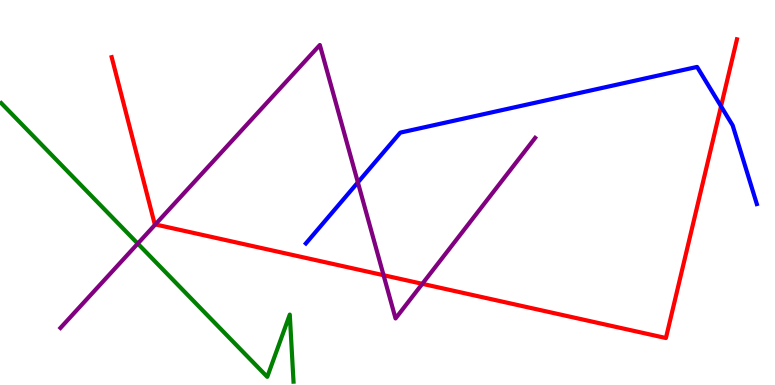[{'lines': ['blue', 'red'], 'intersections': [{'x': 9.3, 'y': 7.24}]}, {'lines': ['green', 'red'], 'intersections': []}, {'lines': ['purple', 'red'], 'intersections': [{'x': 2.0, 'y': 4.17}, {'x': 4.95, 'y': 2.85}, {'x': 5.45, 'y': 2.63}]}, {'lines': ['blue', 'green'], 'intersections': []}, {'lines': ['blue', 'purple'], 'intersections': [{'x': 4.62, 'y': 5.26}]}, {'lines': ['green', 'purple'], 'intersections': [{'x': 1.78, 'y': 3.67}]}]